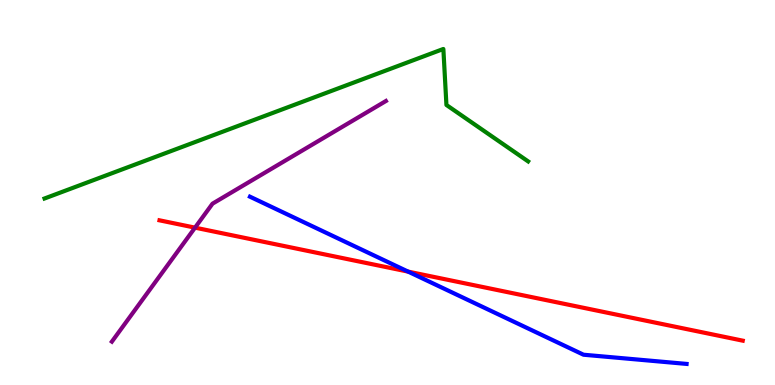[{'lines': ['blue', 'red'], 'intersections': [{'x': 5.27, 'y': 2.95}]}, {'lines': ['green', 'red'], 'intersections': []}, {'lines': ['purple', 'red'], 'intersections': [{'x': 2.52, 'y': 4.09}]}, {'lines': ['blue', 'green'], 'intersections': []}, {'lines': ['blue', 'purple'], 'intersections': []}, {'lines': ['green', 'purple'], 'intersections': []}]